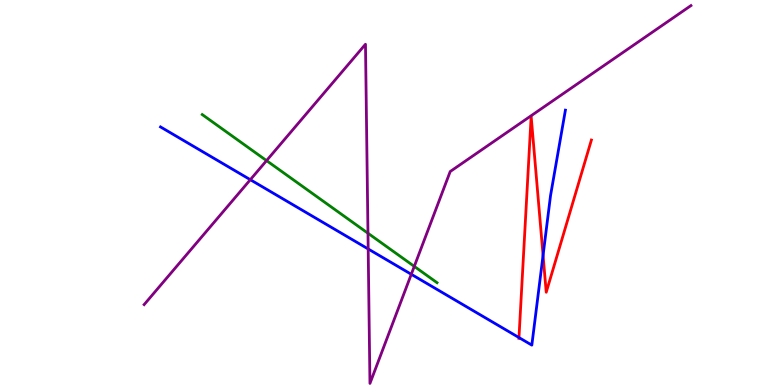[{'lines': ['blue', 'red'], 'intersections': [{'x': 6.7, 'y': 1.23}, {'x': 7.01, 'y': 3.37}]}, {'lines': ['green', 'red'], 'intersections': []}, {'lines': ['purple', 'red'], 'intersections': []}, {'lines': ['blue', 'green'], 'intersections': []}, {'lines': ['blue', 'purple'], 'intersections': [{'x': 3.23, 'y': 5.33}, {'x': 4.75, 'y': 3.53}, {'x': 5.31, 'y': 2.88}]}, {'lines': ['green', 'purple'], 'intersections': [{'x': 3.44, 'y': 5.83}, {'x': 4.75, 'y': 3.94}, {'x': 5.35, 'y': 3.08}]}]